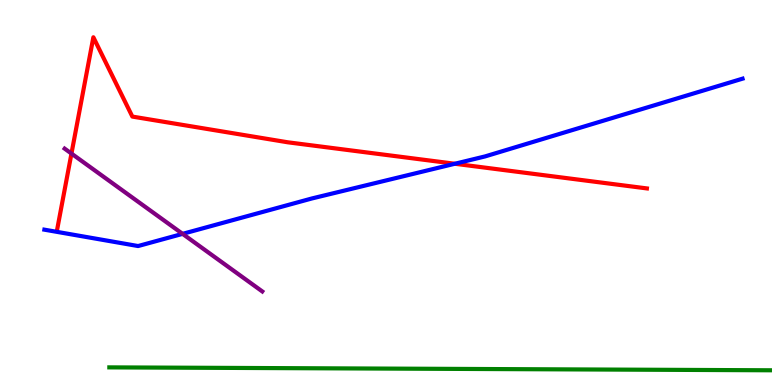[{'lines': ['blue', 'red'], 'intersections': [{'x': 5.87, 'y': 5.75}]}, {'lines': ['green', 'red'], 'intersections': []}, {'lines': ['purple', 'red'], 'intersections': [{'x': 0.922, 'y': 6.01}]}, {'lines': ['blue', 'green'], 'intersections': []}, {'lines': ['blue', 'purple'], 'intersections': [{'x': 2.36, 'y': 3.93}]}, {'lines': ['green', 'purple'], 'intersections': []}]